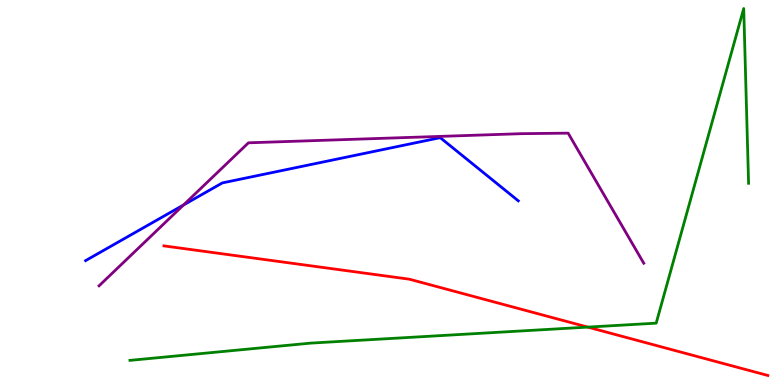[{'lines': ['blue', 'red'], 'intersections': []}, {'lines': ['green', 'red'], 'intersections': [{'x': 7.58, 'y': 1.5}]}, {'lines': ['purple', 'red'], 'intersections': []}, {'lines': ['blue', 'green'], 'intersections': []}, {'lines': ['blue', 'purple'], 'intersections': [{'x': 2.37, 'y': 4.68}]}, {'lines': ['green', 'purple'], 'intersections': []}]